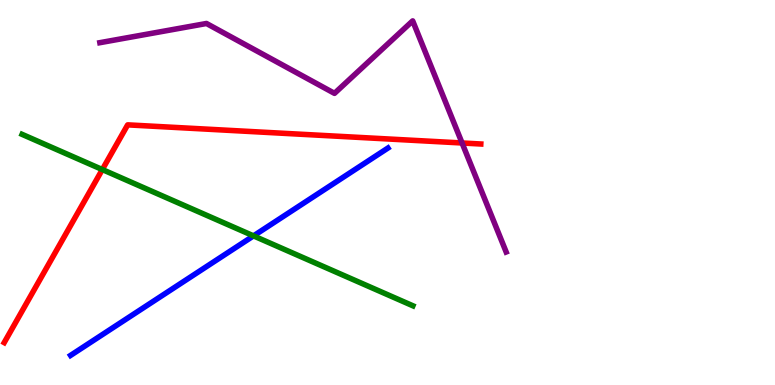[{'lines': ['blue', 'red'], 'intersections': []}, {'lines': ['green', 'red'], 'intersections': [{'x': 1.32, 'y': 5.6}]}, {'lines': ['purple', 'red'], 'intersections': [{'x': 5.96, 'y': 6.29}]}, {'lines': ['blue', 'green'], 'intersections': [{'x': 3.27, 'y': 3.87}]}, {'lines': ['blue', 'purple'], 'intersections': []}, {'lines': ['green', 'purple'], 'intersections': []}]